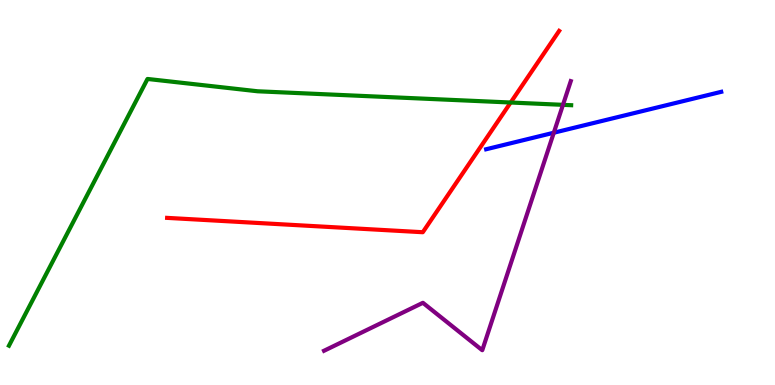[{'lines': ['blue', 'red'], 'intersections': []}, {'lines': ['green', 'red'], 'intersections': [{'x': 6.59, 'y': 7.34}]}, {'lines': ['purple', 'red'], 'intersections': []}, {'lines': ['blue', 'green'], 'intersections': []}, {'lines': ['blue', 'purple'], 'intersections': [{'x': 7.15, 'y': 6.55}]}, {'lines': ['green', 'purple'], 'intersections': [{'x': 7.26, 'y': 7.28}]}]